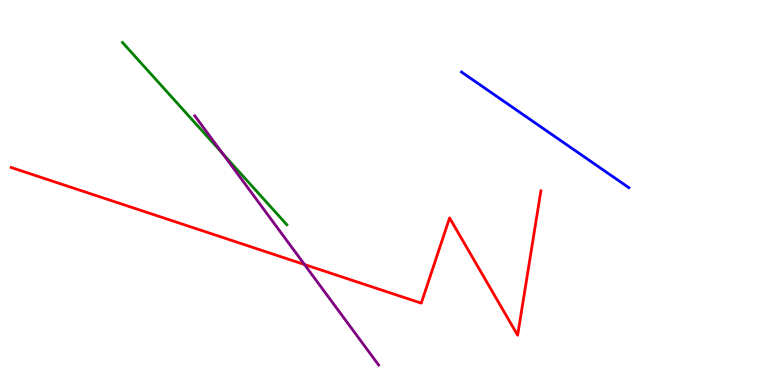[{'lines': ['blue', 'red'], 'intersections': []}, {'lines': ['green', 'red'], 'intersections': []}, {'lines': ['purple', 'red'], 'intersections': [{'x': 3.93, 'y': 3.13}]}, {'lines': ['blue', 'green'], 'intersections': []}, {'lines': ['blue', 'purple'], 'intersections': []}, {'lines': ['green', 'purple'], 'intersections': [{'x': 2.87, 'y': 6.02}]}]